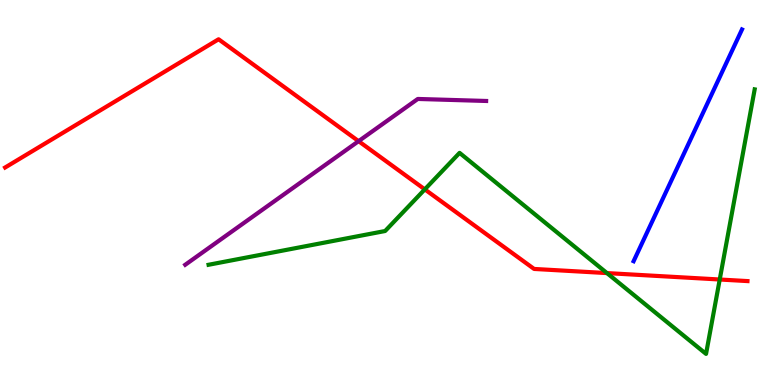[{'lines': ['blue', 'red'], 'intersections': []}, {'lines': ['green', 'red'], 'intersections': [{'x': 5.48, 'y': 5.08}, {'x': 7.83, 'y': 2.91}, {'x': 9.29, 'y': 2.74}]}, {'lines': ['purple', 'red'], 'intersections': [{'x': 4.63, 'y': 6.33}]}, {'lines': ['blue', 'green'], 'intersections': []}, {'lines': ['blue', 'purple'], 'intersections': []}, {'lines': ['green', 'purple'], 'intersections': []}]